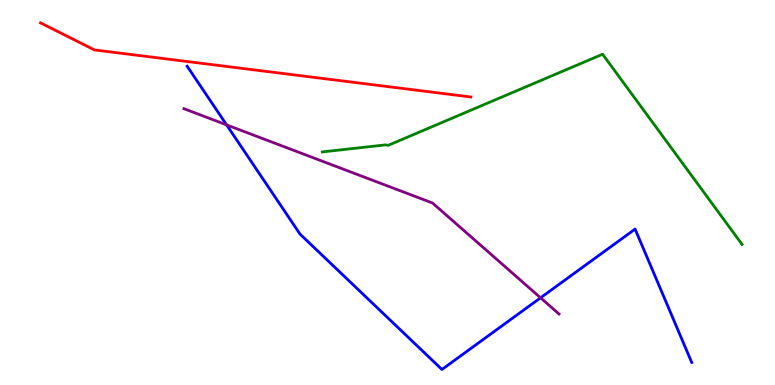[{'lines': ['blue', 'red'], 'intersections': []}, {'lines': ['green', 'red'], 'intersections': []}, {'lines': ['purple', 'red'], 'intersections': []}, {'lines': ['blue', 'green'], 'intersections': []}, {'lines': ['blue', 'purple'], 'intersections': [{'x': 2.92, 'y': 6.76}, {'x': 6.97, 'y': 2.27}]}, {'lines': ['green', 'purple'], 'intersections': []}]